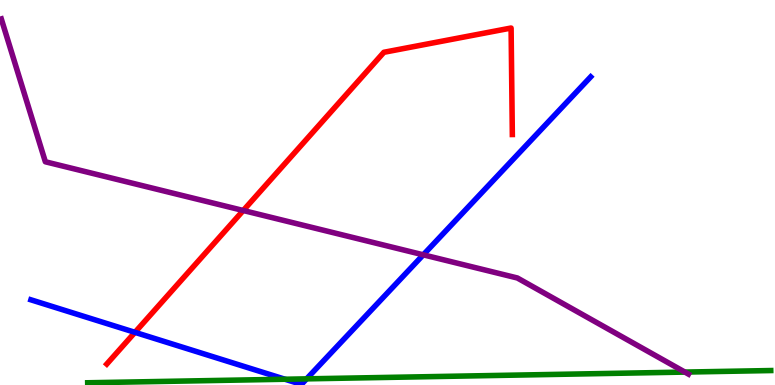[{'lines': ['blue', 'red'], 'intersections': [{'x': 1.74, 'y': 1.37}]}, {'lines': ['green', 'red'], 'intersections': []}, {'lines': ['purple', 'red'], 'intersections': [{'x': 3.14, 'y': 4.53}]}, {'lines': ['blue', 'green'], 'intersections': [{'x': 3.68, 'y': 0.15}, {'x': 3.96, 'y': 0.16}]}, {'lines': ['blue', 'purple'], 'intersections': [{'x': 5.46, 'y': 3.38}]}, {'lines': ['green', 'purple'], 'intersections': [{'x': 8.84, 'y': 0.336}]}]